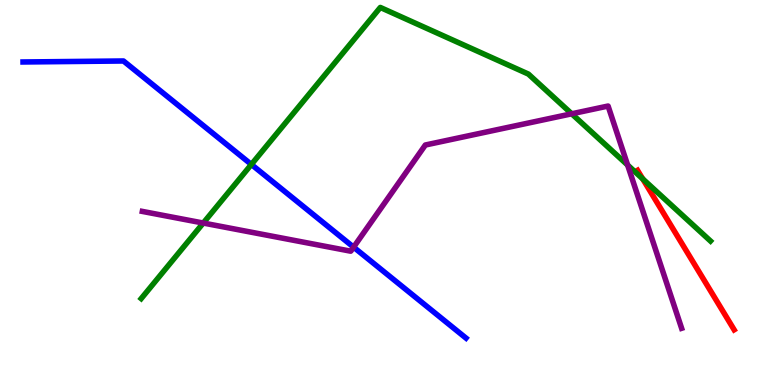[{'lines': ['blue', 'red'], 'intersections': []}, {'lines': ['green', 'red'], 'intersections': [{'x': 8.29, 'y': 5.35}]}, {'lines': ['purple', 'red'], 'intersections': []}, {'lines': ['blue', 'green'], 'intersections': [{'x': 3.24, 'y': 5.73}]}, {'lines': ['blue', 'purple'], 'intersections': [{'x': 4.56, 'y': 3.58}]}, {'lines': ['green', 'purple'], 'intersections': [{'x': 2.62, 'y': 4.21}, {'x': 7.38, 'y': 7.04}, {'x': 8.1, 'y': 5.71}]}]